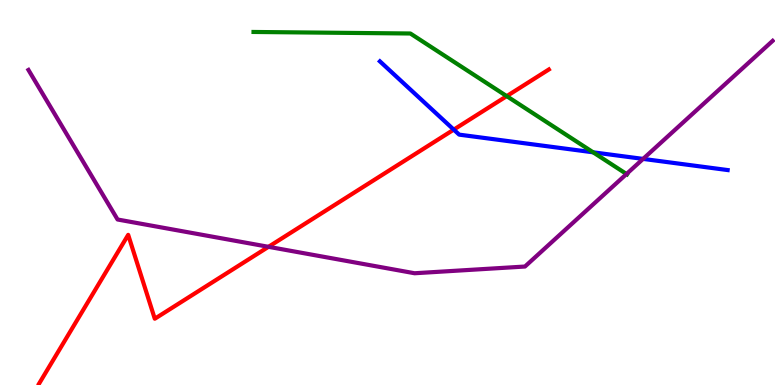[{'lines': ['blue', 'red'], 'intersections': [{'x': 5.85, 'y': 6.63}]}, {'lines': ['green', 'red'], 'intersections': [{'x': 6.54, 'y': 7.5}]}, {'lines': ['purple', 'red'], 'intersections': [{'x': 3.46, 'y': 3.59}]}, {'lines': ['blue', 'green'], 'intersections': [{'x': 7.65, 'y': 6.04}]}, {'lines': ['blue', 'purple'], 'intersections': [{'x': 8.3, 'y': 5.87}]}, {'lines': ['green', 'purple'], 'intersections': [{'x': 8.08, 'y': 5.48}]}]